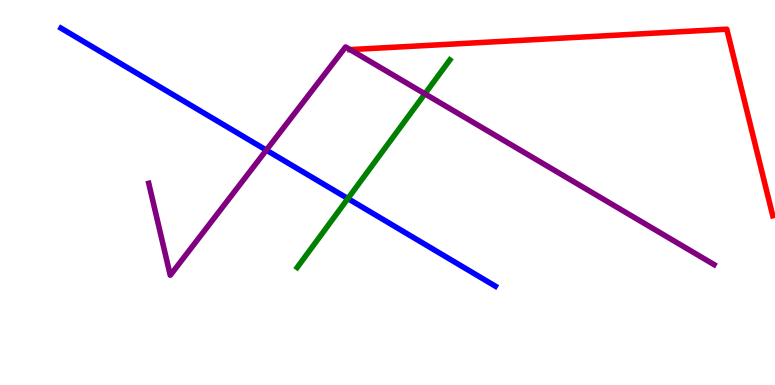[{'lines': ['blue', 'red'], 'intersections': []}, {'lines': ['green', 'red'], 'intersections': []}, {'lines': ['purple', 'red'], 'intersections': [{'x': 4.52, 'y': 8.71}]}, {'lines': ['blue', 'green'], 'intersections': [{'x': 4.49, 'y': 4.84}]}, {'lines': ['blue', 'purple'], 'intersections': [{'x': 3.44, 'y': 6.1}]}, {'lines': ['green', 'purple'], 'intersections': [{'x': 5.48, 'y': 7.56}]}]